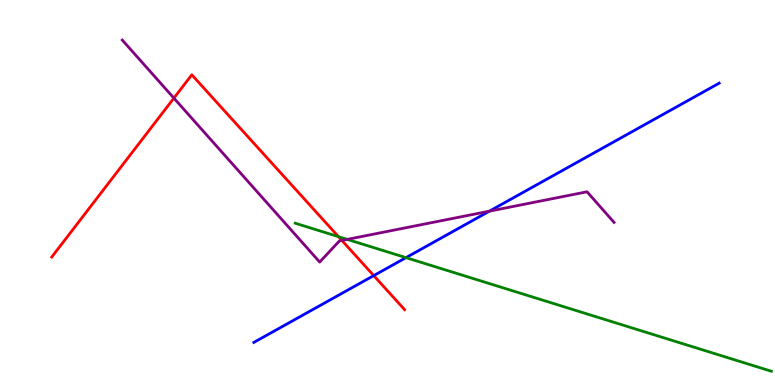[{'lines': ['blue', 'red'], 'intersections': [{'x': 4.82, 'y': 2.84}]}, {'lines': ['green', 'red'], 'intersections': [{'x': 4.37, 'y': 3.85}]}, {'lines': ['purple', 'red'], 'intersections': [{'x': 2.24, 'y': 7.45}, {'x': 4.41, 'y': 3.75}]}, {'lines': ['blue', 'green'], 'intersections': [{'x': 5.24, 'y': 3.31}]}, {'lines': ['blue', 'purple'], 'intersections': [{'x': 6.31, 'y': 4.52}]}, {'lines': ['green', 'purple'], 'intersections': [{'x': 4.48, 'y': 3.78}]}]